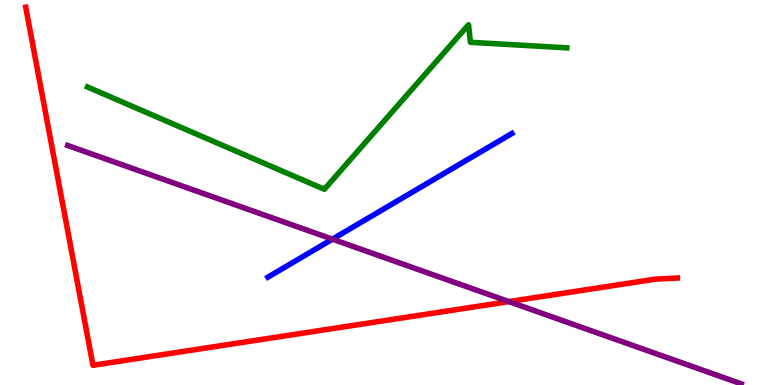[{'lines': ['blue', 'red'], 'intersections': []}, {'lines': ['green', 'red'], 'intersections': []}, {'lines': ['purple', 'red'], 'intersections': [{'x': 6.57, 'y': 2.17}]}, {'lines': ['blue', 'green'], 'intersections': []}, {'lines': ['blue', 'purple'], 'intersections': [{'x': 4.29, 'y': 3.79}]}, {'lines': ['green', 'purple'], 'intersections': []}]